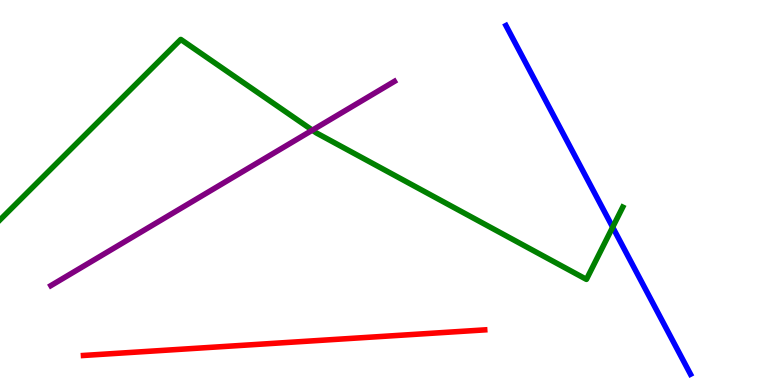[{'lines': ['blue', 'red'], 'intersections': []}, {'lines': ['green', 'red'], 'intersections': []}, {'lines': ['purple', 'red'], 'intersections': []}, {'lines': ['blue', 'green'], 'intersections': [{'x': 7.91, 'y': 4.1}]}, {'lines': ['blue', 'purple'], 'intersections': []}, {'lines': ['green', 'purple'], 'intersections': [{'x': 4.03, 'y': 6.62}]}]